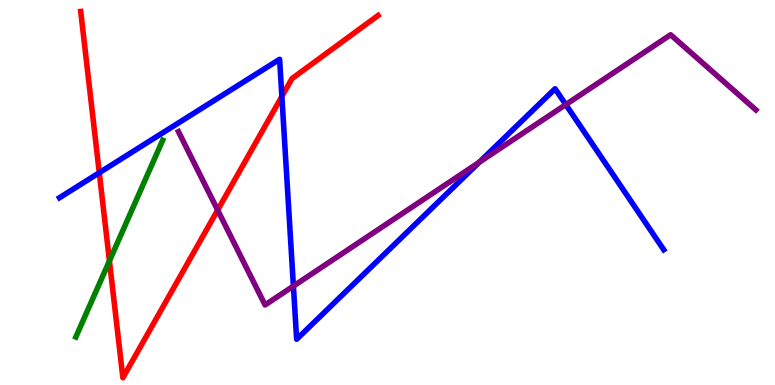[{'lines': ['blue', 'red'], 'intersections': [{'x': 1.28, 'y': 5.51}, {'x': 3.64, 'y': 7.49}]}, {'lines': ['green', 'red'], 'intersections': [{'x': 1.41, 'y': 3.22}]}, {'lines': ['purple', 'red'], 'intersections': [{'x': 2.81, 'y': 4.54}]}, {'lines': ['blue', 'green'], 'intersections': []}, {'lines': ['blue', 'purple'], 'intersections': [{'x': 3.79, 'y': 2.57}, {'x': 6.18, 'y': 5.79}, {'x': 7.3, 'y': 7.28}]}, {'lines': ['green', 'purple'], 'intersections': []}]